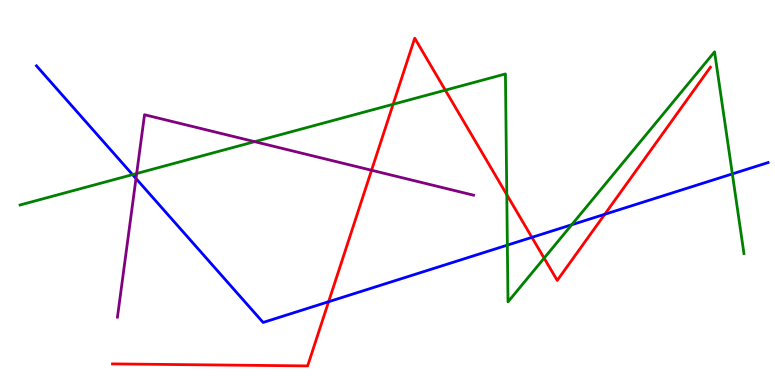[{'lines': ['blue', 'red'], 'intersections': [{'x': 4.24, 'y': 2.16}, {'x': 6.86, 'y': 3.83}, {'x': 7.8, 'y': 4.43}]}, {'lines': ['green', 'red'], 'intersections': [{'x': 5.07, 'y': 7.29}, {'x': 5.75, 'y': 7.66}, {'x': 6.54, 'y': 4.94}, {'x': 7.02, 'y': 3.3}]}, {'lines': ['purple', 'red'], 'intersections': [{'x': 4.79, 'y': 5.58}]}, {'lines': ['blue', 'green'], 'intersections': [{'x': 1.71, 'y': 5.46}, {'x': 6.55, 'y': 3.63}, {'x': 7.38, 'y': 4.16}, {'x': 9.45, 'y': 5.48}]}, {'lines': ['blue', 'purple'], 'intersections': [{'x': 1.75, 'y': 5.36}]}, {'lines': ['green', 'purple'], 'intersections': [{'x': 1.76, 'y': 5.49}, {'x': 3.29, 'y': 6.32}]}]